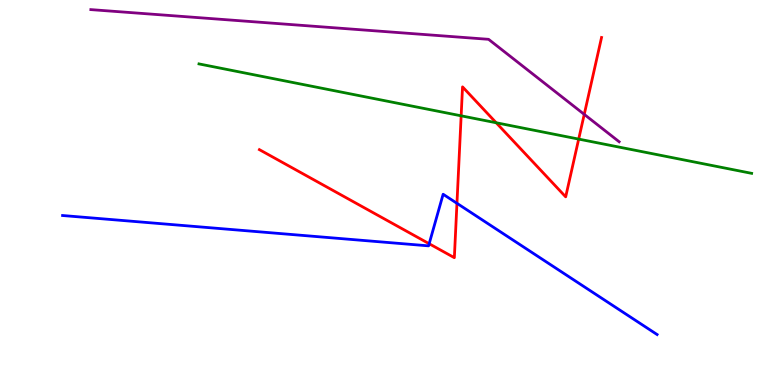[{'lines': ['blue', 'red'], 'intersections': [{'x': 5.54, 'y': 3.67}, {'x': 5.9, 'y': 4.72}]}, {'lines': ['green', 'red'], 'intersections': [{'x': 5.95, 'y': 6.99}, {'x': 6.4, 'y': 6.81}, {'x': 7.47, 'y': 6.39}]}, {'lines': ['purple', 'red'], 'intersections': [{'x': 7.54, 'y': 7.03}]}, {'lines': ['blue', 'green'], 'intersections': []}, {'lines': ['blue', 'purple'], 'intersections': []}, {'lines': ['green', 'purple'], 'intersections': []}]